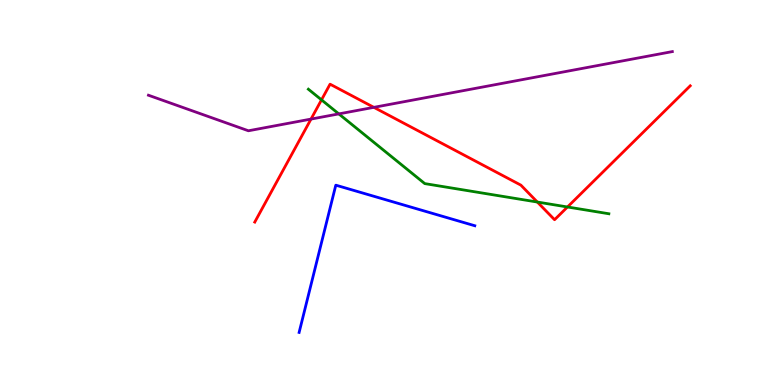[{'lines': ['blue', 'red'], 'intersections': []}, {'lines': ['green', 'red'], 'intersections': [{'x': 4.15, 'y': 7.41}, {'x': 6.93, 'y': 4.75}, {'x': 7.32, 'y': 4.62}]}, {'lines': ['purple', 'red'], 'intersections': [{'x': 4.01, 'y': 6.91}, {'x': 4.82, 'y': 7.21}]}, {'lines': ['blue', 'green'], 'intersections': []}, {'lines': ['blue', 'purple'], 'intersections': []}, {'lines': ['green', 'purple'], 'intersections': [{'x': 4.37, 'y': 7.04}]}]